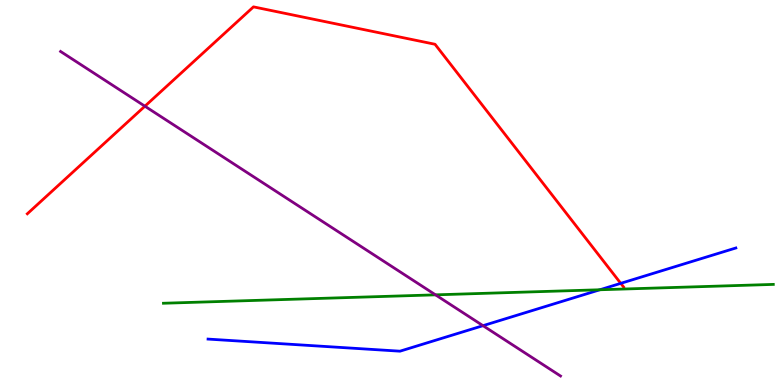[{'lines': ['blue', 'red'], 'intersections': [{'x': 8.01, 'y': 2.64}]}, {'lines': ['green', 'red'], 'intersections': []}, {'lines': ['purple', 'red'], 'intersections': [{'x': 1.87, 'y': 7.24}]}, {'lines': ['blue', 'green'], 'intersections': [{'x': 7.74, 'y': 2.47}]}, {'lines': ['blue', 'purple'], 'intersections': [{'x': 6.23, 'y': 1.54}]}, {'lines': ['green', 'purple'], 'intersections': [{'x': 5.62, 'y': 2.34}]}]